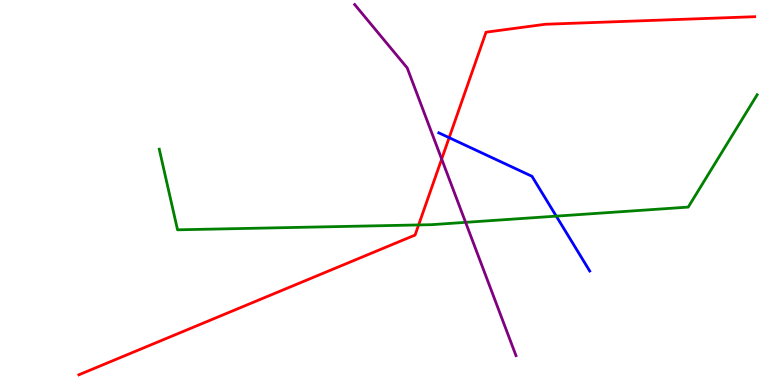[{'lines': ['blue', 'red'], 'intersections': [{'x': 5.8, 'y': 6.42}]}, {'lines': ['green', 'red'], 'intersections': [{'x': 5.4, 'y': 4.16}]}, {'lines': ['purple', 'red'], 'intersections': [{'x': 5.7, 'y': 5.87}]}, {'lines': ['blue', 'green'], 'intersections': [{'x': 7.18, 'y': 4.39}]}, {'lines': ['blue', 'purple'], 'intersections': []}, {'lines': ['green', 'purple'], 'intersections': [{'x': 6.01, 'y': 4.22}]}]